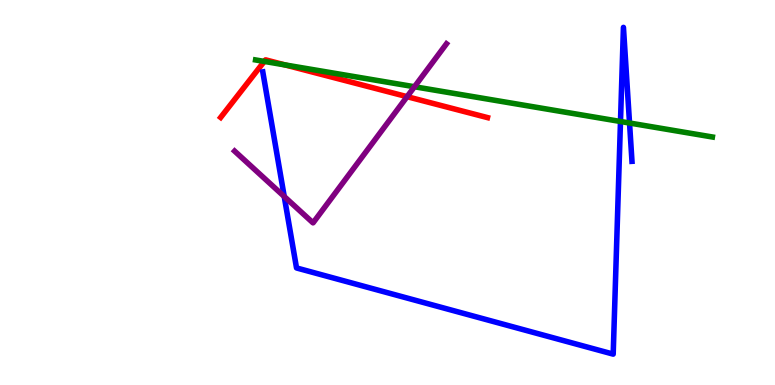[{'lines': ['blue', 'red'], 'intersections': []}, {'lines': ['green', 'red'], 'intersections': [{'x': 3.41, 'y': 8.4}, {'x': 3.68, 'y': 8.31}]}, {'lines': ['purple', 'red'], 'intersections': [{'x': 5.25, 'y': 7.49}]}, {'lines': ['blue', 'green'], 'intersections': [{'x': 8.01, 'y': 6.84}, {'x': 8.12, 'y': 6.8}]}, {'lines': ['blue', 'purple'], 'intersections': [{'x': 3.67, 'y': 4.9}]}, {'lines': ['green', 'purple'], 'intersections': [{'x': 5.35, 'y': 7.75}]}]